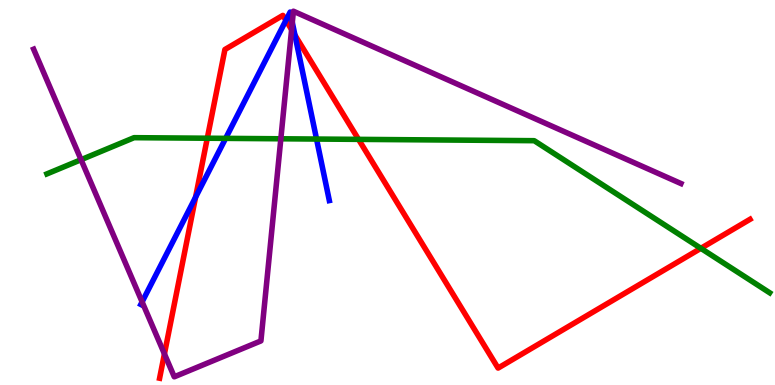[{'lines': ['blue', 'red'], 'intersections': [{'x': 2.52, 'y': 4.88}, {'x': 3.69, 'y': 9.47}, {'x': 3.81, 'y': 9.09}]}, {'lines': ['green', 'red'], 'intersections': [{'x': 2.67, 'y': 6.41}, {'x': 4.63, 'y': 6.38}, {'x': 9.04, 'y': 3.55}]}, {'lines': ['purple', 'red'], 'intersections': [{'x': 2.12, 'y': 0.808}, {'x': 3.76, 'y': 9.23}]}, {'lines': ['blue', 'green'], 'intersections': [{'x': 2.91, 'y': 6.41}, {'x': 4.08, 'y': 6.39}]}, {'lines': ['blue', 'purple'], 'intersections': [{'x': 1.83, 'y': 2.16}, {'x': 3.77, 'y': 9.42}]}, {'lines': ['green', 'purple'], 'intersections': [{'x': 1.05, 'y': 5.85}, {'x': 3.62, 'y': 6.4}]}]